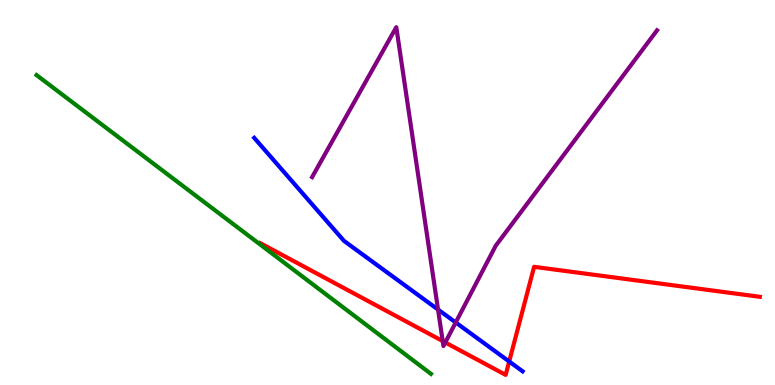[{'lines': ['blue', 'red'], 'intersections': [{'x': 6.57, 'y': 0.61}]}, {'lines': ['green', 'red'], 'intersections': []}, {'lines': ['purple', 'red'], 'intersections': [{'x': 5.71, 'y': 1.14}, {'x': 5.75, 'y': 1.1}]}, {'lines': ['blue', 'green'], 'intersections': []}, {'lines': ['blue', 'purple'], 'intersections': [{'x': 5.65, 'y': 1.96}, {'x': 5.88, 'y': 1.62}]}, {'lines': ['green', 'purple'], 'intersections': []}]